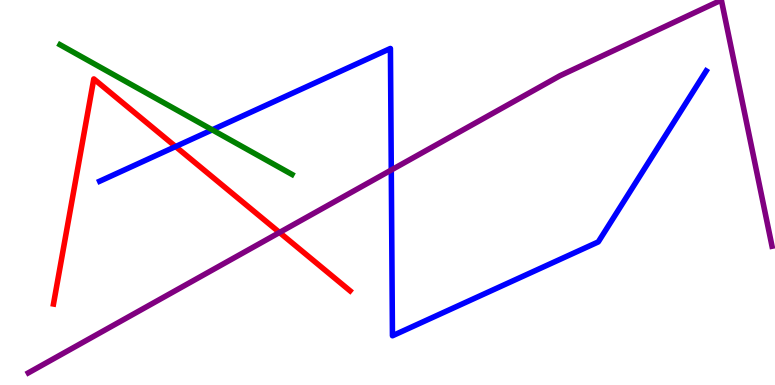[{'lines': ['blue', 'red'], 'intersections': [{'x': 2.27, 'y': 6.19}]}, {'lines': ['green', 'red'], 'intersections': []}, {'lines': ['purple', 'red'], 'intersections': [{'x': 3.61, 'y': 3.96}]}, {'lines': ['blue', 'green'], 'intersections': [{'x': 2.74, 'y': 6.63}]}, {'lines': ['blue', 'purple'], 'intersections': [{'x': 5.05, 'y': 5.58}]}, {'lines': ['green', 'purple'], 'intersections': []}]